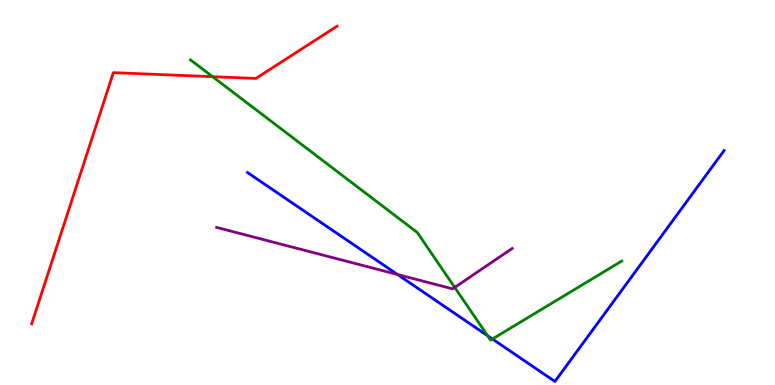[{'lines': ['blue', 'red'], 'intersections': []}, {'lines': ['green', 'red'], 'intersections': [{'x': 2.74, 'y': 8.01}]}, {'lines': ['purple', 'red'], 'intersections': []}, {'lines': ['blue', 'green'], 'intersections': [{'x': 6.29, 'y': 1.28}, {'x': 6.35, 'y': 1.19}]}, {'lines': ['blue', 'purple'], 'intersections': [{'x': 5.13, 'y': 2.87}]}, {'lines': ['green', 'purple'], 'intersections': [{'x': 5.87, 'y': 2.53}]}]